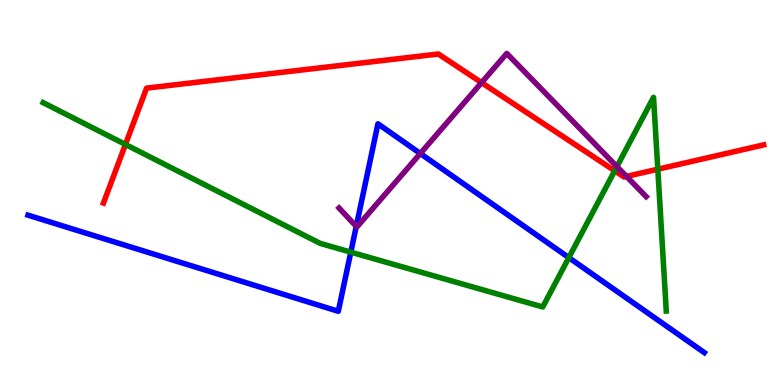[{'lines': ['blue', 'red'], 'intersections': []}, {'lines': ['green', 'red'], 'intersections': [{'x': 1.62, 'y': 6.25}, {'x': 7.93, 'y': 5.56}, {'x': 8.49, 'y': 5.6}]}, {'lines': ['purple', 'red'], 'intersections': [{'x': 6.21, 'y': 7.85}, {'x': 8.08, 'y': 5.42}]}, {'lines': ['blue', 'green'], 'intersections': [{'x': 4.53, 'y': 3.45}, {'x': 7.34, 'y': 3.31}]}, {'lines': ['blue', 'purple'], 'intersections': [{'x': 4.6, 'y': 4.12}, {'x': 5.42, 'y': 6.01}]}, {'lines': ['green', 'purple'], 'intersections': [{'x': 7.96, 'y': 5.67}]}]